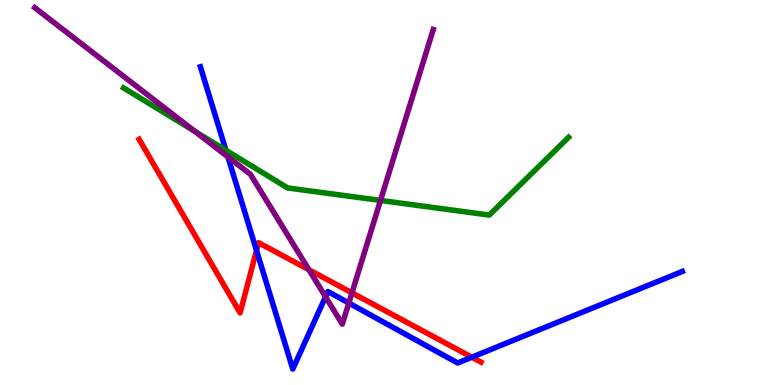[{'lines': ['blue', 'red'], 'intersections': [{'x': 3.31, 'y': 3.5}, {'x': 6.09, 'y': 0.722}]}, {'lines': ['green', 'red'], 'intersections': []}, {'lines': ['purple', 'red'], 'intersections': [{'x': 3.99, 'y': 2.99}, {'x': 4.54, 'y': 2.39}]}, {'lines': ['blue', 'green'], 'intersections': [{'x': 2.91, 'y': 6.1}]}, {'lines': ['blue', 'purple'], 'intersections': [{'x': 2.94, 'y': 5.92}, {'x': 4.2, 'y': 2.29}, {'x': 4.5, 'y': 2.13}]}, {'lines': ['green', 'purple'], 'intersections': [{'x': 2.52, 'y': 6.59}, {'x': 4.91, 'y': 4.79}]}]